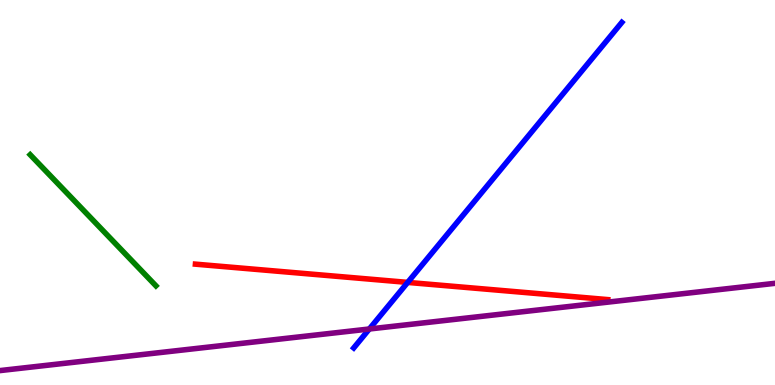[{'lines': ['blue', 'red'], 'intersections': [{'x': 5.26, 'y': 2.66}]}, {'lines': ['green', 'red'], 'intersections': []}, {'lines': ['purple', 'red'], 'intersections': []}, {'lines': ['blue', 'green'], 'intersections': []}, {'lines': ['blue', 'purple'], 'intersections': [{'x': 4.77, 'y': 1.45}]}, {'lines': ['green', 'purple'], 'intersections': []}]